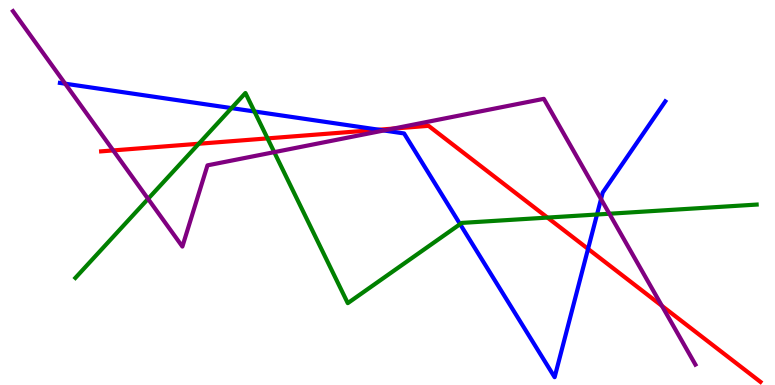[{'lines': ['blue', 'red'], 'intersections': [{'x': 4.89, 'y': 6.63}, {'x': 7.59, 'y': 3.54}]}, {'lines': ['green', 'red'], 'intersections': [{'x': 2.56, 'y': 6.27}, {'x': 3.45, 'y': 6.41}, {'x': 7.06, 'y': 4.35}]}, {'lines': ['purple', 'red'], 'intersections': [{'x': 1.46, 'y': 6.09}, {'x': 5.08, 'y': 6.66}, {'x': 8.54, 'y': 2.06}]}, {'lines': ['blue', 'green'], 'intersections': [{'x': 2.99, 'y': 7.19}, {'x': 3.28, 'y': 7.1}, {'x': 5.94, 'y': 4.18}, {'x': 7.7, 'y': 4.43}]}, {'lines': ['blue', 'purple'], 'intersections': [{'x': 0.841, 'y': 7.83}, {'x': 4.95, 'y': 6.61}, {'x': 7.76, 'y': 4.83}]}, {'lines': ['green', 'purple'], 'intersections': [{'x': 1.91, 'y': 4.83}, {'x': 3.54, 'y': 6.05}, {'x': 7.86, 'y': 4.45}]}]